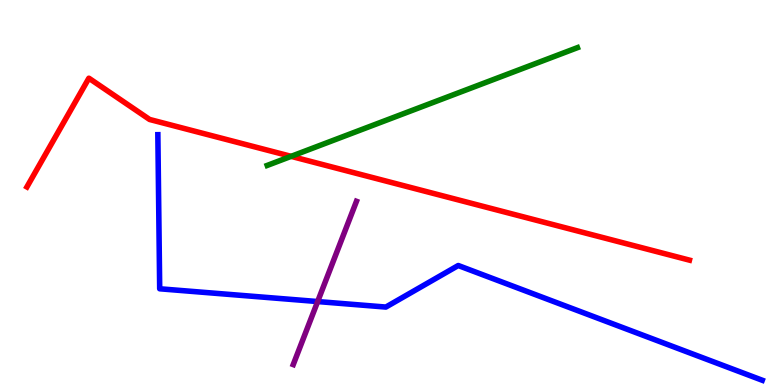[{'lines': ['blue', 'red'], 'intersections': []}, {'lines': ['green', 'red'], 'intersections': [{'x': 3.76, 'y': 5.94}]}, {'lines': ['purple', 'red'], 'intersections': []}, {'lines': ['blue', 'green'], 'intersections': []}, {'lines': ['blue', 'purple'], 'intersections': [{'x': 4.1, 'y': 2.17}]}, {'lines': ['green', 'purple'], 'intersections': []}]